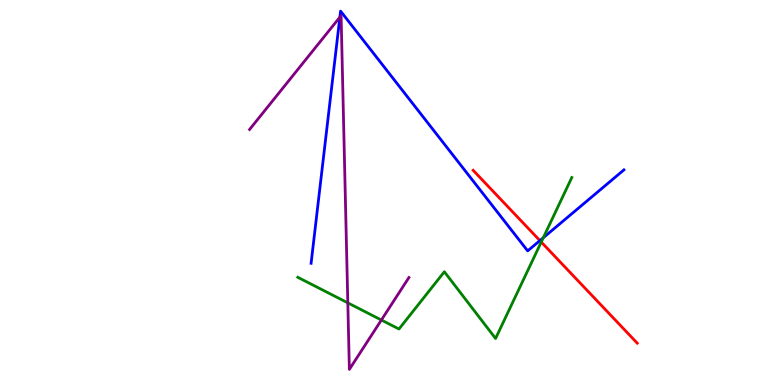[{'lines': ['blue', 'red'], 'intersections': [{'x': 6.97, 'y': 3.75}]}, {'lines': ['green', 'red'], 'intersections': [{'x': 6.98, 'y': 3.71}]}, {'lines': ['purple', 'red'], 'intersections': []}, {'lines': ['blue', 'green'], 'intersections': [{'x': 7.01, 'y': 3.83}]}, {'lines': ['blue', 'purple'], 'intersections': [{'x': 4.39, 'y': 9.55}]}, {'lines': ['green', 'purple'], 'intersections': [{'x': 4.49, 'y': 2.13}, {'x': 4.92, 'y': 1.69}]}]